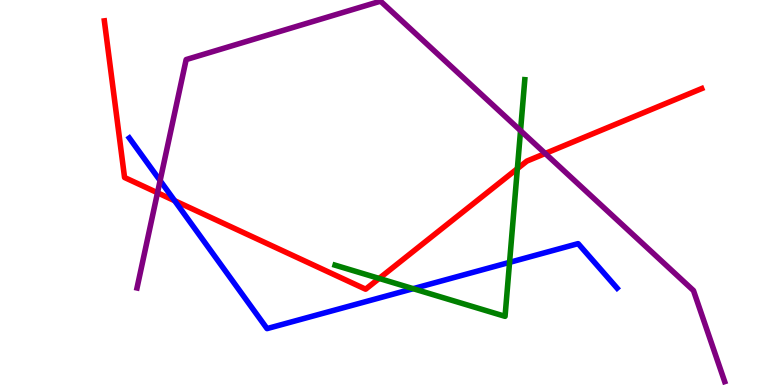[{'lines': ['blue', 'red'], 'intersections': [{'x': 2.25, 'y': 4.79}]}, {'lines': ['green', 'red'], 'intersections': [{'x': 4.89, 'y': 2.77}, {'x': 6.68, 'y': 5.62}]}, {'lines': ['purple', 'red'], 'intersections': [{'x': 2.03, 'y': 4.99}, {'x': 7.04, 'y': 6.01}]}, {'lines': ['blue', 'green'], 'intersections': [{'x': 5.33, 'y': 2.5}, {'x': 6.57, 'y': 3.19}]}, {'lines': ['blue', 'purple'], 'intersections': [{'x': 2.07, 'y': 5.31}]}, {'lines': ['green', 'purple'], 'intersections': [{'x': 6.72, 'y': 6.61}]}]